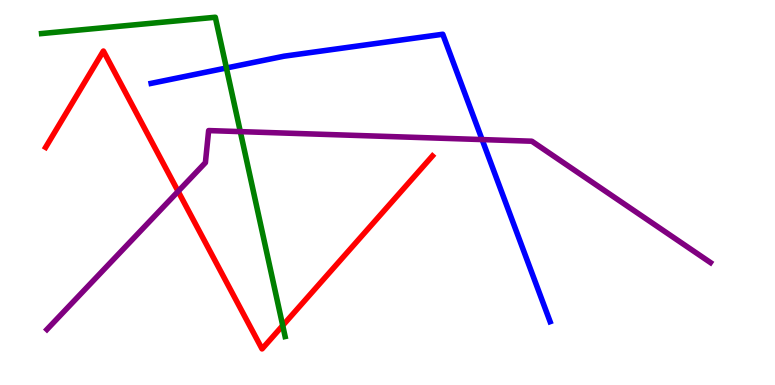[{'lines': ['blue', 'red'], 'intersections': []}, {'lines': ['green', 'red'], 'intersections': [{'x': 3.65, 'y': 1.54}]}, {'lines': ['purple', 'red'], 'intersections': [{'x': 2.3, 'y': 5.03}]}, {'lines': ['blue', 'green'], 'intersections': [{'x': 2.92, 'y': 8.23}]}, {'lines': ['blue', 'purple'], 'intersections': [{'x': 6.22, 'y': 6.37}]}, {'lines': ['green', 'purple'], 'intersections': [{'x': 3.1, 'y': 6.58}]}]